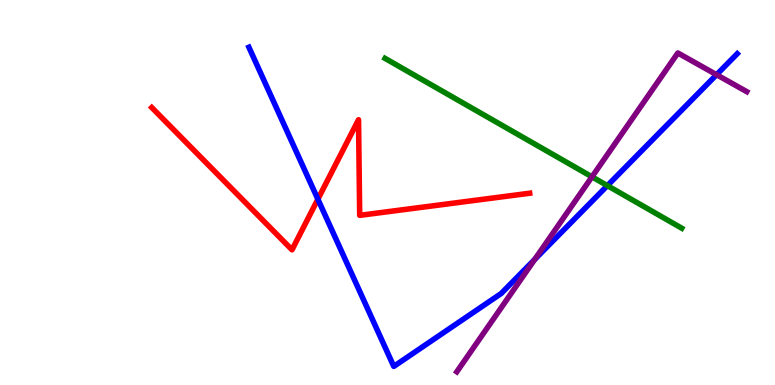[{'lines': ['blue', 'red'], 'intersections': [{'x': 4.1, 'y': 4.83}]}, {'lines': ['green', 'red'], 'intersections': []}, {'lines': ['purple', 'red'], 'intersections': []}, {'lines': ['blue', 'green'], 'intersections': [{'x': 7.84, 'y': 5.18}]}, {'lines': ['blue', 'purple'], 'intersections': [{'x': 6.9, 'y': 3.26}, {'x': 9.25, 'y': 8.06}]}, {'lines': ['green', 'purple'], 'intersections': [{'x': 7.64, 'y': 5.41}]}]